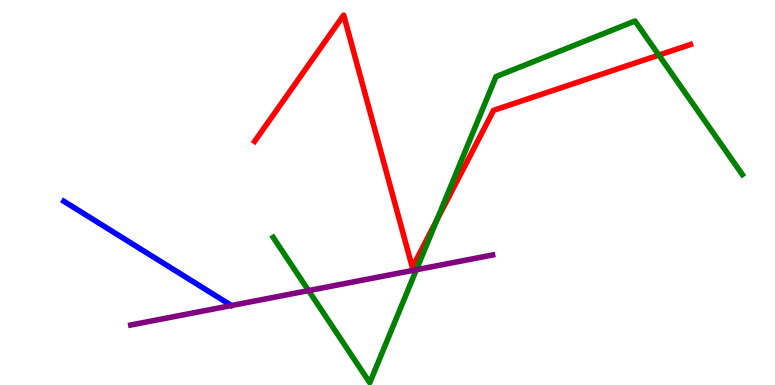[{'lines': ['blue', 'red'], 'intersections': []}, {'lines': ['green', 'red'], 'intersections': [{'x': 5.64, 'y': 4.29}, {'x': 8.5, 'y': 8.57}]}, {'lines': ['purple', 'red'], 'intersections': []}, {'lines': ['blue', 'green'], 'intersections': []}, {'lines': ['blue', 'purple'], 'intersections': []}, {'lines': ['green', 'purple'], 'intersections': [{'x': 3.98, 'y': 2.45}, {'x': 5.37, 'y': 2.99}]}]